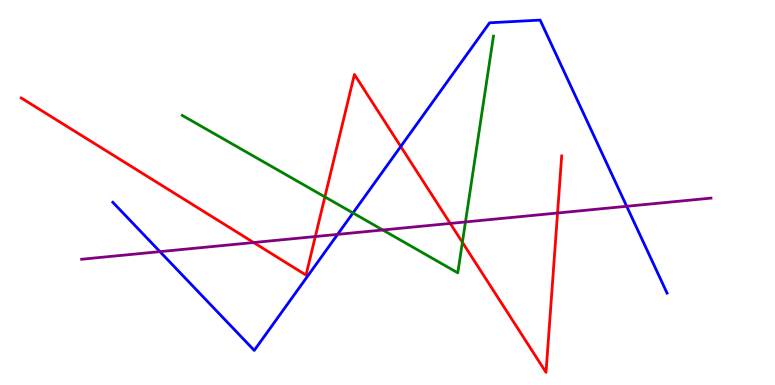[{'lines': ['blue', 'red'], 'intersections': [{'x': 5.17, 'y': 6.2}]}, {'lines': ['green', 'red'], 'intersections': [{'x': 4.19, 'y': 4.89}, {'x': 5.97, 'y': 3.71}]}, {'lines': ['purple', 'red'], 'intersections': [{'x': 3.27, 'y': 3.7}, {'x': 4.07, 'y': 3.86}, {'x': 5.81, 'y': 4.2}, {'x': 7.19, 'y': 4.47}]}, {'lines': ['blue', 'green'], 'intersections': [{'x': 4.55, 'y': 4.47}]}, {'lines': ['blue', 'purple'], 'intersections': [{'x': 2.06, 'y': 3.46}, {'x': 4.36, 'y': 3.91}, {'x': 8.09, 'y': 4.64}]}, {'lines': ['green', 'purple'], 'intersections': [{'x': 4.94, 'y': 4.03}, {'x': 6.01, 'y': 4.23}]}]